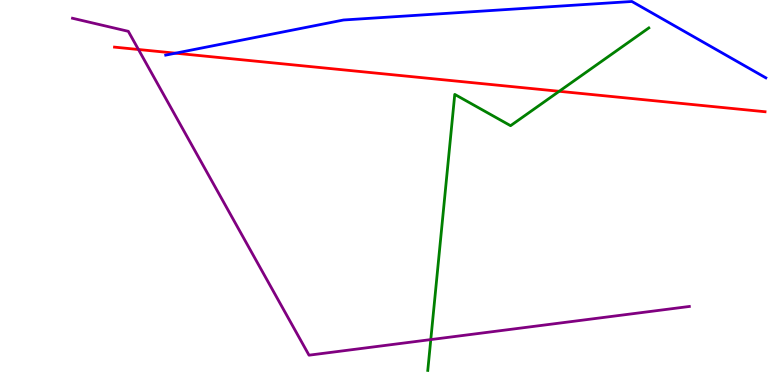[{'lines': ['blue', 'red'], 'intersections': [{'x': 2.26, 'y': 8.62}]}, {'lines': ['green', 'red'], 'intersections': [{'x': 7.22, 'y': 7.63}]}, {'lines': ['purple', 'red'], 'intersections': [{'x': 1.79, 'y': 8.71}]}, {'lines': ['blue', 'green'], 'intersections': []}, {'lines': ['blue', 'purple'], 'intersections': []}, {'lines': ['green', 'purple'], 'intersections': [{'x': 5.56, 'y': 1.18}]}]